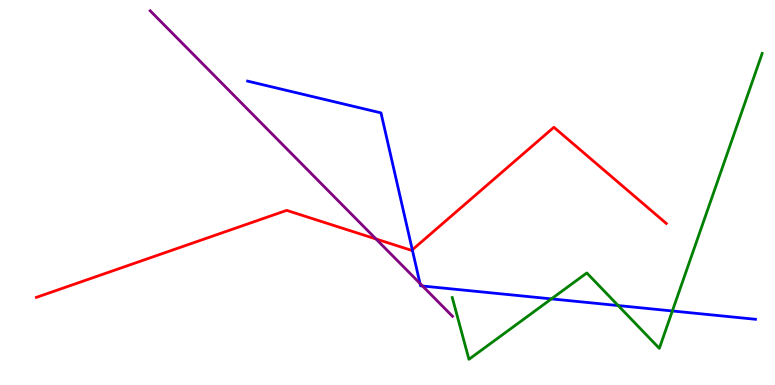[{'lines': ['blue', 'red'], 'intersections': [{'x': 5.32, 'y': 3.51}]}, {'lines': ['green', 'red'], 'intersections': []}, {'lines': ['purple', 'red'], 'intersections': [{'x': 4.85, 'y': 3.79}]}, {'lines': ['blue', 'green'], 'intersections': [{'x': 7.12, 'y': 2.24}, {'x': 7.98, 'y': 2.06}, {'x': 8.68, 'y': 1.92}]}, {'lines': ['blue', 'purple'], 'intersections': [{'x': 5.42, 'y': 2.64}, {'x': 5.45, 'y': 2.57}]}, {'lines': ['green', 'purple'], 'intersections': []}]